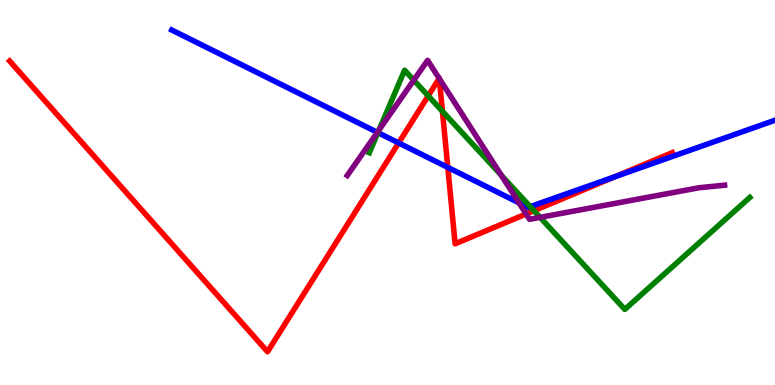[{'lines': ['blue', 'red'], 'intersections': [{'x': 5.14, 'y': 6.29}, {'x': 5.78, 'y': 5.65}, {'x': 7.94, 'y': 5.41}]}, {'lines': ['green', 'red'], 'intersections': [{'x': 5.53, 'y': 7.51}, {'x': 5.71, 'y': 7.11}, {'x': 6.89, 'y': 4.53}]}, {'lines': ['purple', 'red'], 'intersections': [{'x': 5.67, 'y': 7.96}, {'x': 5.67, 'y': 7.96}, {'x': 6.79, 'y': 4.44}]}, {'lines': ['blue', 'green'], 'intersections': [{'x': 4.88, 'y': 6.56}, {'x': 6.84, 'y': 4.63}]}, {'lines': ['blue', 'purple'], 'intersections': [{'x': 4.87, 'y': 6.56}, {'x': 6.7, 'y': 4.73}]}, {'lines': ['green', 'purple'], 'intersections': [{'x': 4.89, 'y': 6.63}, {'x': 5.34, 'y': 7.92}, {'x': 6.47, 'y': 5.45}, {'x': 6.97, 'y': 4.35}]}]